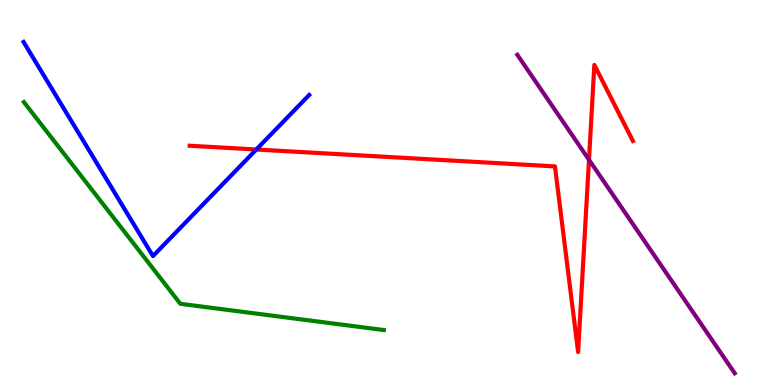[{'lines': ['blue', 'red'], 'intersections': [{'x': 3.31, 'y': 6.12}]}, {'lines': ['green', 'red'], 'intersections': []}, {'lines': ['purple', 'red'], 'intersections': [{'x': 7.6, 'y': 5.85}]}, {'lines': ['blue', 'green'], 'intersections': []}, {'lines': ['blue', 'purple'], 'intersections': []}, {'lines': ['green', 'purple'], 'intersections': []}]